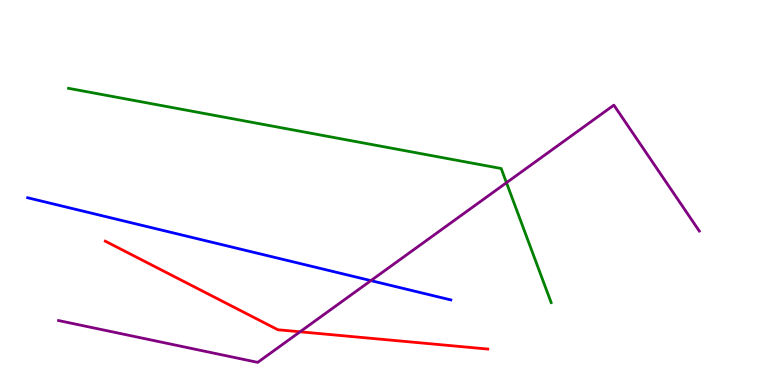[{'lines': ['blue', 'red'], 'intersections': []}, {'lines': ['green', 'red'], 'intersections': []}, {'lines': ['purple', 'red'], 'intersections': [{'x': 3.87, 'y': 1.38}]}, {'lines': ['blue', 'green'], 'intersections': []}, {'lines': ['blue', 'purple'], 'intersections': [{'x': 4.79, 'y': 2.71}]}, {'lines': ['green', 'purple'], 'intersections': [{'x': 6.54, 'y': 5.25}]}]